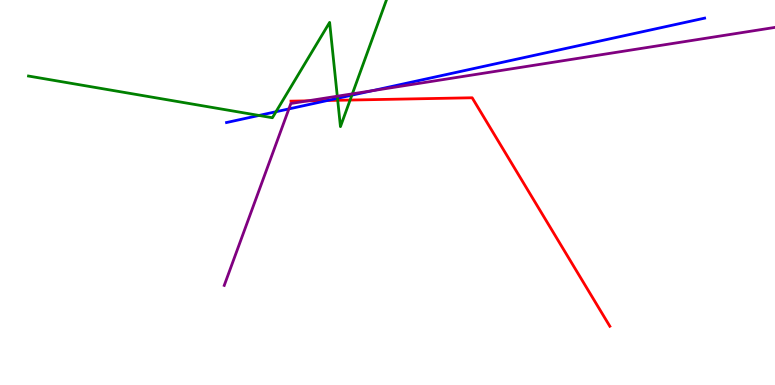[{'lines': ['blue', 'red'], 'intersections': [{'x': 4.23, 'y': 7.39}]}, {'lines': ['green', 'red'], 'intersections': [{'x': 4.36, 'y': 7.4}, {'x': 4.52, 'y': 7.4}]}, {'lines': ['purple', 'red'], 'intersections': [{'x': 3.97, 'y': 7.38}]}, {'lines': ['blue', 'green'], 'intersections': [{'x': 3.34, 'y': 7.0}, {'x': 3.56, 'y': 7.1}, {'x': 4.35, 'y': 7.45}, {'x': 4.54, 'y': 7.53}]}, {'lines': ['blue', 'purple'], 'intersections': [{'x': 3.73, 'y': 7.17}, {'x': 4.8, 'y': 7.64}]}, {'lines': ['green', 'purple'], 'intersections': [{'x': 4.35, 'y': 7.5}, {'x': 4.55, 'y': 7.56}]}]